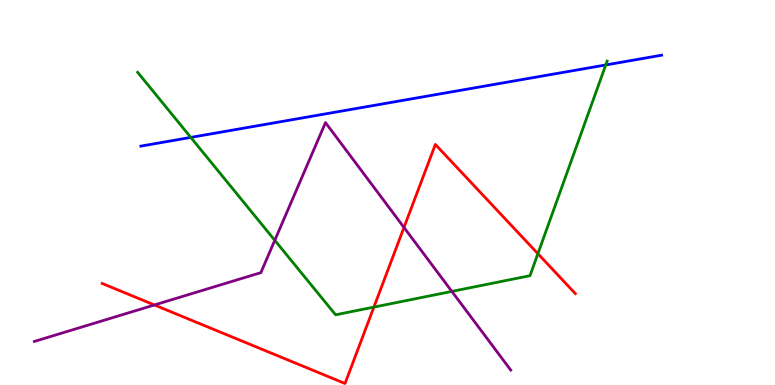[{'lines': ['blue', 'red'], 'intersections': []}, {'lines': ['green', 'red'], 'intersections': [{'x': 4.82, 'y': 2.02}, {'x': 6.94, 'y': 3.41}]}, {'lines': ['purple', 'red'], 'intersections': [{'x': 1.99, 'y': 2.08}, {'x': 5.21, 'y': 4.09}]}, {'lines': ['blue', 'green'], 'intersections': [{'x': 2.46, 'y': 6.43}, {'x': 7.82, 'y': 8.31}]}, {'lines': ['blue', 'purple'], 'intersections': []}, {'lines': ['green', 'purple'], 'intersections': [{'x': 3.55, 'y': 3.76}, {'x': 5.83, 'y': 2.43}]}]